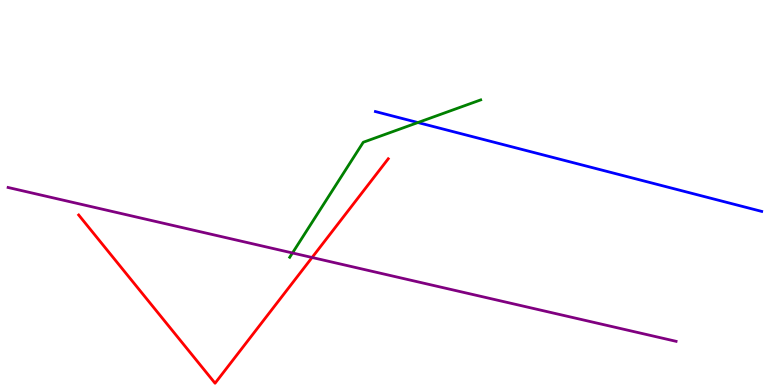[{'lines': ['blue', 'red'], 'intersections': []}, {'lines': ['green', 'red'], 'intersections': []}, {'lines': ['purple', 'red'], 'intersections': [{'x': 4.03, 'y': 3.31}]}, {'lines': ['blue', 'green'], 'intersections': [{'x': 5.39, 'y': 6.82}]}, {'lines': ['blue', 'purple'], 'intersections': []}, {'lines': ['green', 'purple'], 'intersections': [{'x': 3.77, 'y': 3.43}]}]